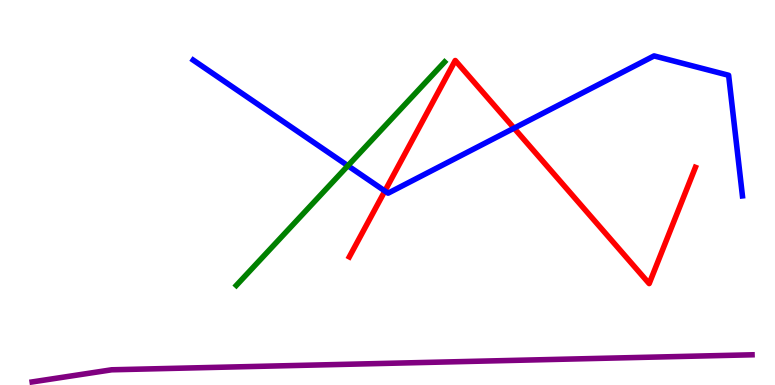[{'lines': ['blue', 'red'], 'intersections': [{'x': 4.97, 'y': 5.04}, {'x': 6.63, 'y': 6.67}]}, {'lines': ['green', 'red'], 'intersections': []}, {'lines': ['purple', 'red'], 'intersections': []}, {'lines': ['blue', 'green'], 'intersections': [{'x': 4.49, 'y': 5.7}]}, {'lines': ['blue', 'purple'], 'intersections': []}, {'lines': ['green', 'purple'], 'intersections': []}]